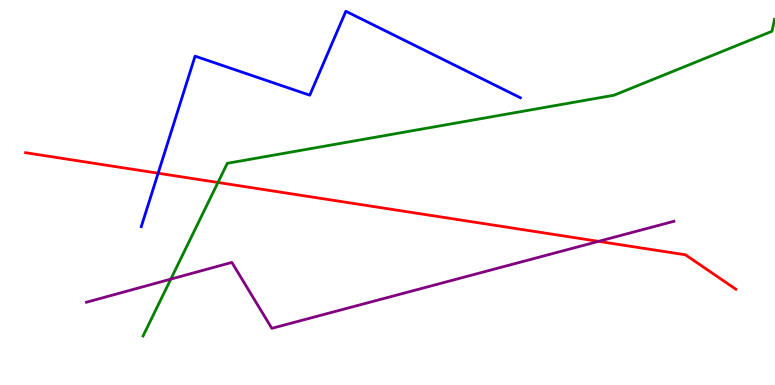[{'lines': ['blue', 'red'], 'intersections': [{'x': 2.04, 'y': 5.5}]}, {'lines': ['green', 'red'], 'intersections': [{'x': 2.81, 'y': 5.26}]}, {'lines': ['purple', 'red'], 'intersections': [{'x': 7.72, 'y': 3.73}]}, {'lines': ['blue', 'green'], 'intersections': []}, {'lines': ['blue', 'purple'], 'intersections': []}, {'lines': ['green', 'purple'], 'intersections': [{'x': 2.2, 'y': 2.75}]}]